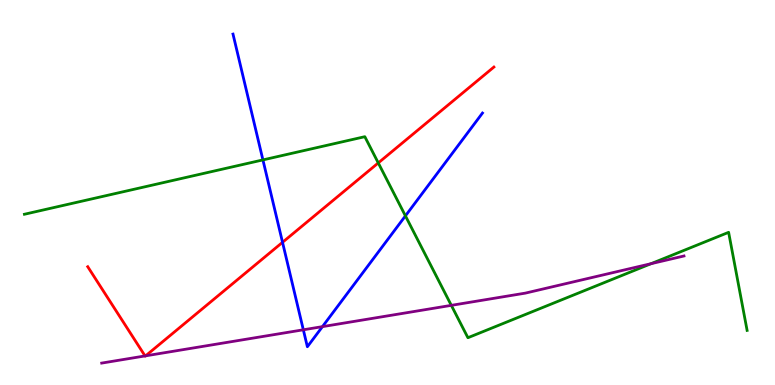[{'lines': ['blue', 'red'], 'intersections': [{'x': 3.65, 'y': 3.71}]}, {'lines': ['green', 'red'], 'intersections': [{'x': 4.88, 'y': 5.77}]}, {'lines': ['purple', 'red'], 'intersections': [{'x': 1.87, 'y': 0.755}, {'x': 1.88, 'y': 0.757}]}, {'lines': ['blue', 'green'], 'intersections': [{'x': 3.39, 'y': 5.85}, {'x': 5.23, 'y': 4.39}]}, {'lines': ['blue', 'purple'], 'intersections': [{'x': 3.91, 'y': 1.43}, {'x': 4.16, 'y': 1.52}]}, {'lines': ['green', 'purple'], 'intersections': [{'x': 5.82, 'y': 2.07}, {'x': 8.4, 'y': 3.15}]}]